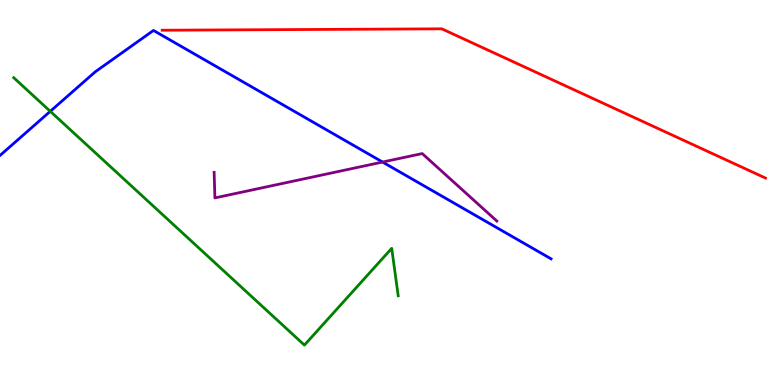[{'lines': ['blue', 'red'], 'intersections': []}, {'lines': ['green', 'red'], 'intersections': []}, {'lines': ['purple', 'red'], 'intersections': []}, {'lines': ['blue', 'green'], 'intersections': [{'x': 0.649, 'y': 7.11}]}, {'lines': ['blue', 'purple'], 'intersections': [{'x': 4.94, 'y': 5.79}]}, {'lines': ['green', 'purple'], 'intersections': []}]